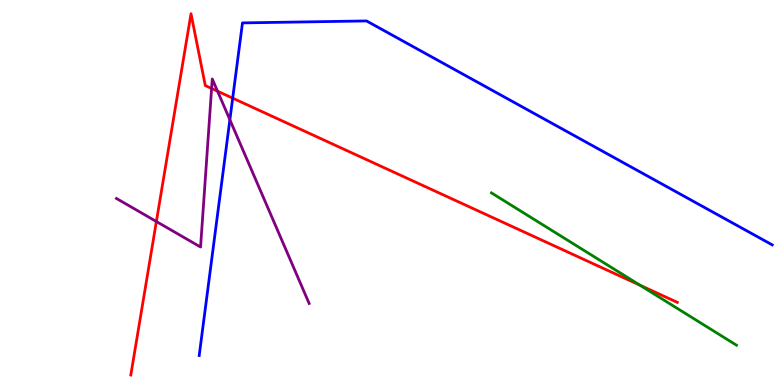[{'lines': ['blue', 'red'], 'intersections': [{'x': 3.0, 'y': 7.45}]}, {'lines': ['green', 'red'], 'intersections': [{'x': 8.26, 'y': 2.59}]}, {'lines': ['purple', 'red'], 'intersections': [{'x': 2.02, 'y': 4.25}, {'x': 2.73, 'y': 7.7}, {'x': 2.81, 'y': 7.63}]}, {'lines': ['blue', 'green'], 'intersections': []}, {'lines': ['blue', 'purple'], 'intersections': [{'x': 2.97, 'y': 6.89}]}, {'lines': ['green', 'purple'], 'intersections': []}]